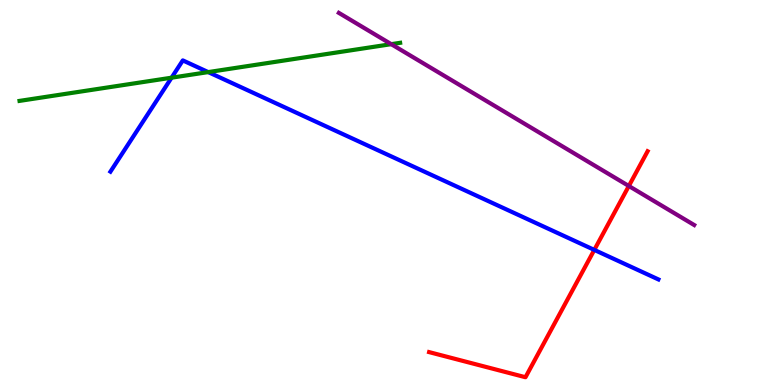[{'lines': ['blue', 'red'], 'intersections': [{'x': 7.67, 'y': 3.51}]}, {'lines': ['green', 'red'], 'intersections': []}, {'lines': ['purple', 'red'], 'intersections': [{'x': 8.11, 'y': 5.17}]}, {'lines': ['blue', 'green'], 'intersections': [{'x': 2.21, 'y': 7.98}, {'x': 2.69, 'y': 8.13}]}, {'lines': ['blue', 'purple'], 'intersections': []}, {'lines': ['green', 'purple'], 'intersections': [{'x': 5.05, 'y': 8.85}]}]